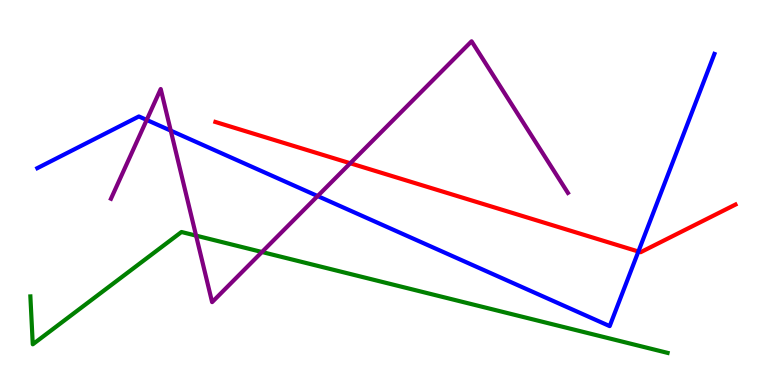[{'lines': ['blue', 'red'], 'intersections': [{'x': 8.24, 'y': 3.47}]}, {'lines': ['green', 'red'], 'intersections': []}, {'lines': ['purple', 'red'], 'intersections': [{'x': 4.52, 'y': 5.76}]}, {'lines': ['blue', 'green'], 'intersections': []}, {'lines': ['blue', 'purple'], 'intersections': [{'x': 1.89, 'y': 6.88}, {'x': 2.2, 'y': 6.61}, {'x': 4.1, 'y': 4.91}]}, {'lines': ['green', 'purple'], 'intersections': [{'x': 2.53, 'y': 3.88}, {'x': 3.38, 'y': 3.45}]}]